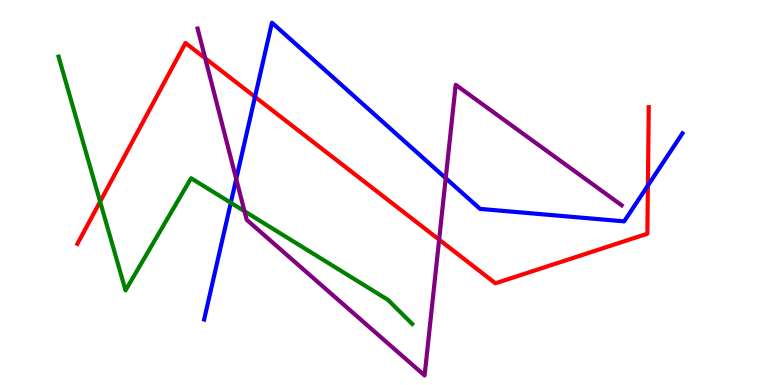[{'lines': ['blue', 'red'], 'intersections': [{'x': 3.29, 'y': 7.48}, {'x': 8.36, 'y': 5.18}]}, {'lines': ['green', 'red'], 'intersections': [{'x': 1.29, 'y': 4.76}]}, {'lines': ['purple', 'red'], 'intersections': [{'x': 2.65, 'y': 8.49}, {'x': 5.67, 'y': 3.78}]}, {'lines': ['blue', 'green'], 'intersections': [{'x': 2.98, 'y': 4.73}]}, {'lines': ['blue', 'purple'], 'intersections': [{'x': 3.05, 'y': 5.35}, {'x': 5.75, 'y': 5.37}]}, {'lines': ['green', 'purple'], 'intersections': [{'x': 3.15, 'y': 4.51}]}]